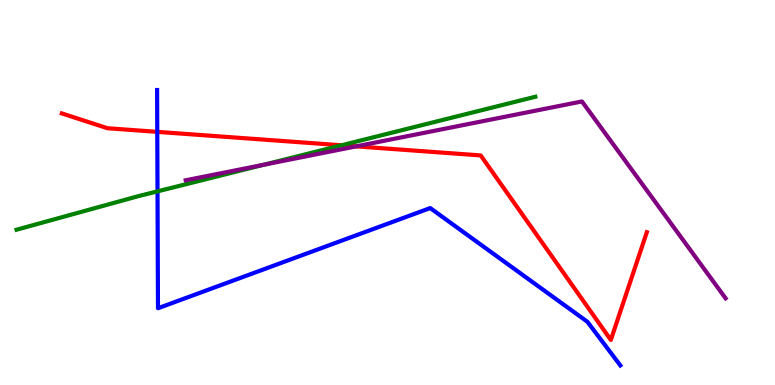[{'lines': ['blue', 'red'], 'intersections': [{'x': 2.03, 'y': 6.58}]}, {'lines': ['green', 'red'], 'intersections': [{'x': 4.41, 'y': 6.23}]}, {'lines': ['purple', 'red'], 'intersections': [{'x': 4.6, 'y': 6.2}]}, {'lines': ['blue', 'green'], 'intersections': [{'x': 2.03, 'y': 5.03}]}, {'lines': ['blue', 'purple'], 'intersections': []}, {'lines': ['green', 'purple'], 'intersections': [{'x': 3.4, 'y': 5.72}]}]